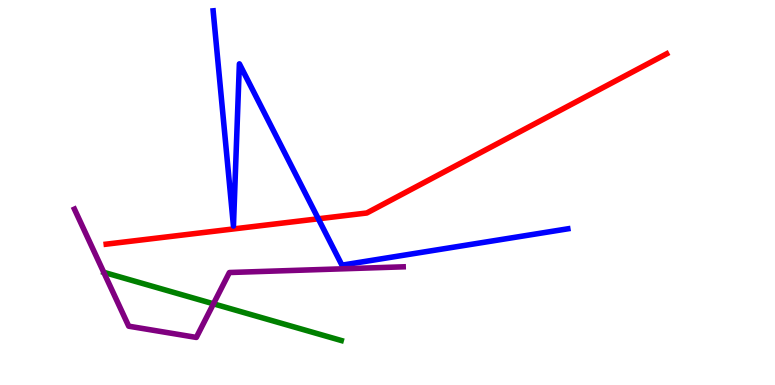[{'lines': ['blue', 'red'], 'intersections': [{'x': 4.11, 'y': 4.32}]}, {'lines': ['green', 'red'], 'intersections': []}, {'lines': ['purple', 'red'], 'intersections': []}, {'lines': ['blue', 'green'], 'intersections': []}, {'lines': ['blue', 'purple'], 'intersections': []}, {'lines': ['green', 'purple'], 'intersections': [{'x': 2.75, 'y': 2.11}]}]